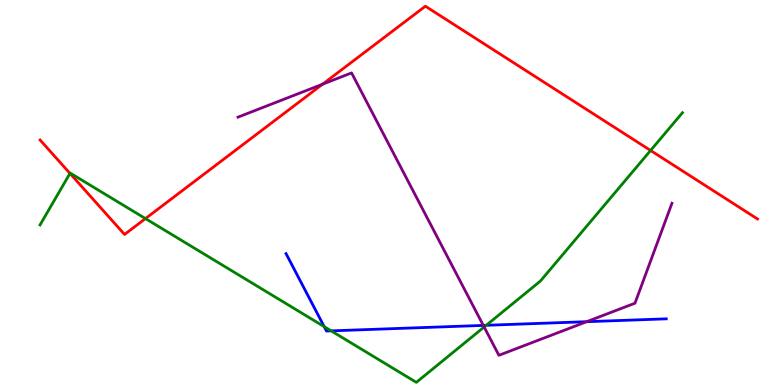[{'lines': ['blue', 'red'], 'intersections': []}, {'lines': ['green', 'red'], 'intersections': [{'x': 0.903, 'y': 5.5}, {'x': 1.88, 'y': 4.32}, {'x': 8.39, 'y': 6.09}]}, {'lines': ['purple', 'red'], 'intersections': [{'x': 4.16, 'y': 7.81}]}, {'lines': ['blue', 'green'], 'intersections': [{'x': 4.18, 'y': 1.52}, {'x': 4.27, 'y': 1.41}, {'x': 6.27, 'y': 1.55}]}, {'lines': ['blue', 'purple'], 'intersections': [{'x': 6.24, 'y': 1.55}, {'x': 7.57, 'y': 1.64}]}, {'lines': ['green', 'purple'], 'intersections': [{'x': 6.25, 'y': 1.51}]}]